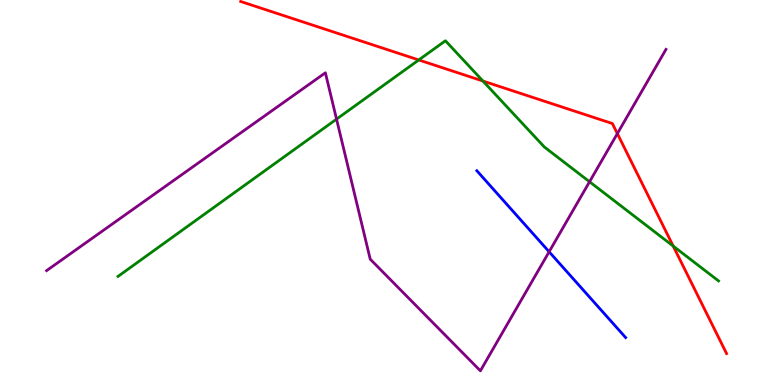[{'lines': ['blue', 'red'], 'intersections': []}, {'lines': ['green', 'red'], 'intersections': [{'x': 5.4, 'y': 8.44}, {'x': 6.23, 'y': 7.9}, {'x': 8.69, 'y': 3.61}]}, {'lines': ['purple', 'red'], 'intersections': [{'x': 7.97, 'y': 6.53}]}, {'lines': ['blue', 'green'], 'intersections': []}, {'lines': ['blue', 'purple'], 'intersections': [{'x': 7.09, 'y': 3.46}]}, {'lines': ['green', 'purple'], 'intersections': [{'x': 4.34, 'y': 6.91}, {'x': 7.61, 'y': 5.28}]}]